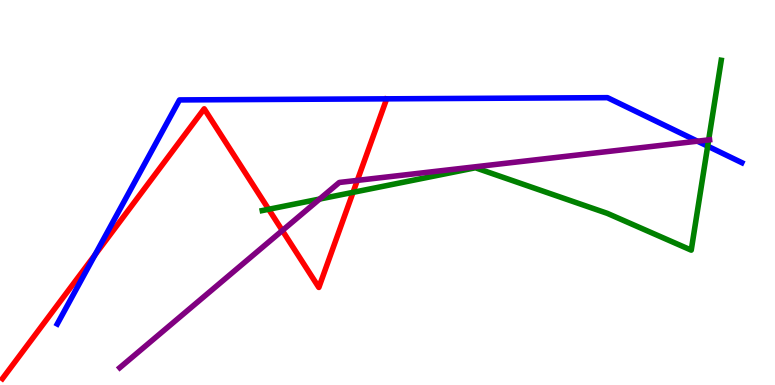[{'lines': ['blue', 'red'], 'intersections': [{'x': 1.23, 'y': 3.38}]}, {'lines': ['green', 'red'], 'intersections': [{'x': 3.47, 'y': 4.56}, {'x': 4.56, 'y': 5.0}]}, {'lines': ['purple', 'red'], 'intersections': [{'x': 3.64, 'y': 4.01}, {'x': 4.61, 'y': 5.31}]}, {'lines': ['blue', 'green'], 'intersections': [{'x': 9.13, 'y': 6.2}]}, {'lines': ['blue', 'purple'], 'intersections': [{'x': 9.0, 'y': 6.33}]}, {'lines': ['green', 'purple'], 'intersections': [{'x': 4.12, 'y': 4.83}, {'x': 9.14, 'y': 6.37}]}]